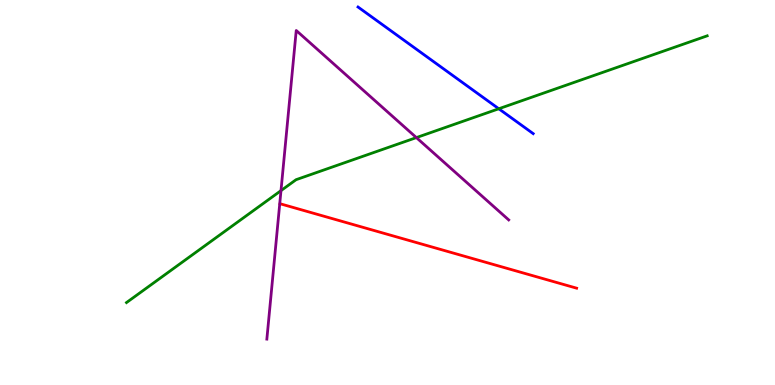[{'lines': ['blue', 'red'], 'intersections': []}, {'lines': ['green', 'red'], 'intersections': []}, {'lines': ['purple', 'red'], 'intersections': []}, {'lines': ['blue', 'green'], 'intersections': [{'x': 6.44, 'y': 7.18}]}, {'lines': ['blue', 'purple'], 'intersections': []}, {'lines': ['green', 'purple'], 'intersections': [{'x': 3.63, 'y': 5.05}, {'x': 5.37, 'y': 6.43}]}]